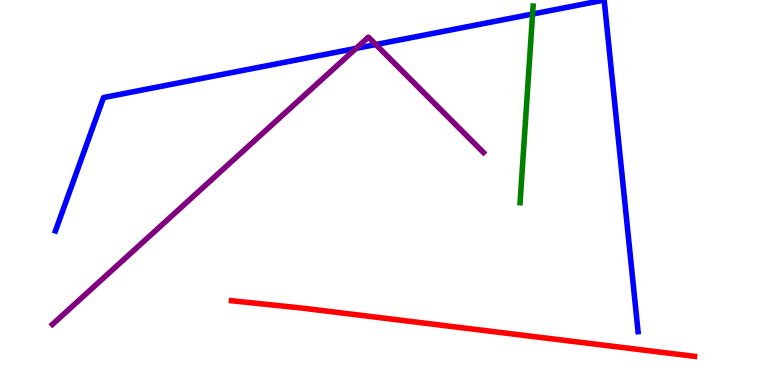[{'lines': ['blue', 'red'], 'intersections': []}, {'lines': ['green', 'red'], 'intersections': []}, {'lines': ['purple', 'red'], 'intersections': []}, {'lines': ['blue', 'green'], 'intersections': [{'x': 6.87, 'y': 9.64}]}, {'lines': ['blue', 'purple'], 'intersections': [{'x': 4.59, 'y': 8.74}, {'x': 4.85, 'y': 8.84}]}, {'lines': ['green', 'purple'], 'intersections': []}]